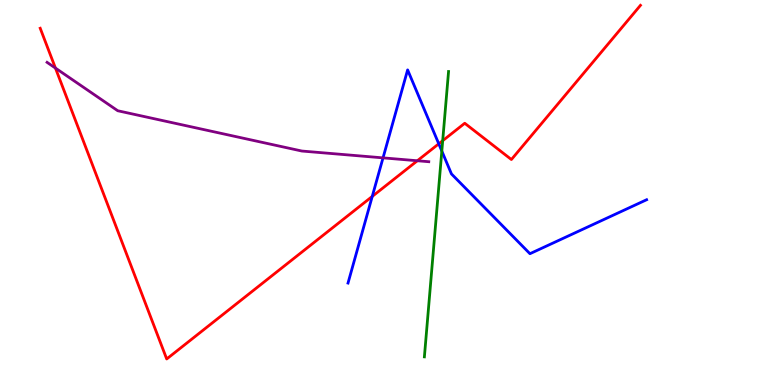[{'lines': ['blue', 'red'], 'intersections': [{'x': 4.8, 'y': 4.9}, {'x': 5.66, 'y': 6.26}]}, {'lines': ['green', 'red'], 'intersections': [{'x': 5.71, 'y': 6.35}]}, {'lines': ['purple', 'red'], 'intersections': [{'x': 0.715, 'y': 8.23}, {'x': 5.39, 'y': 5.82}]}, {'lines': ['blue', 'green'], 'intersections': [{'x': 5.7, 'y': 6.08}]}, {'lines': ['blue', 'purple'], 'intersections': [{'x': 4.94, 'y': 5.9}]}, {'lines': ['green', 'purple'], 'intersections': []}]